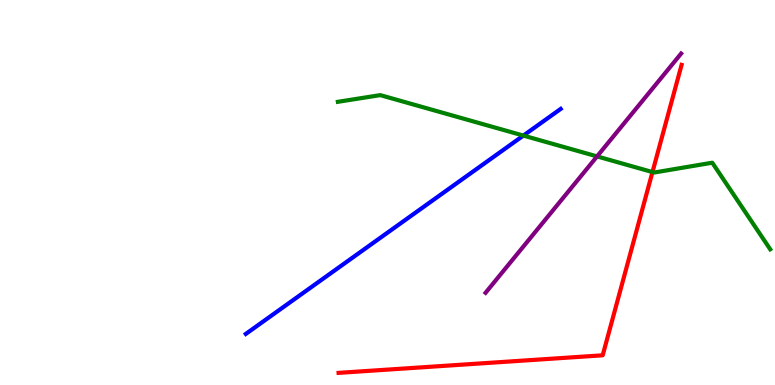[{'lines': ['blue', 'red'], 'intersections': []}, {'lines': ['green', 'red'], 'intersections': [{'x': 8.42, 'y': 5.53}]}, {'lines': ['purple', 'red'], 'intersections': []}, {'lines': ['blue', 'green'], 'intersections': [{'x': 6.75, 'y': 6.48}]}, {'lines': ['blue', 'purple'], 'intersections': []}, {'lines': ['green', 'purple'], 'intersections': [{'x': 7.7, 'y': 5.94}]}]